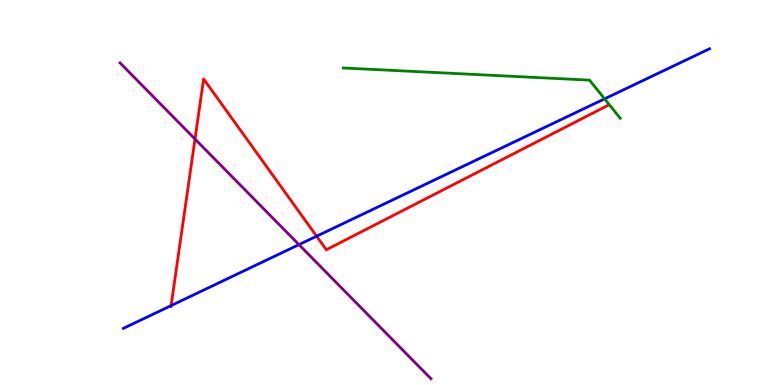[{'lines': ['blue', 'red'], 'intersections': [{'x': 2.21, 'y': 2.06}, {'x': 4.09, 'y': 3.86}]}, {'lines': ['green', 'red'], 'intersections': []}, {'lines': ['purple', 'red'], 'intersections': [{'x': 2.52, 'y': 6.39}]}, {'lines': ['blue', 'green'], 'intersections': [{'x': 7.8, 'y': 7.43}]}, {'lines': ['blue', 'purple'], 'intersections': [{'x': 3.86, 'y': 3.65}]}, {'lines': ['green', 'purple'], 'intersections': []}]